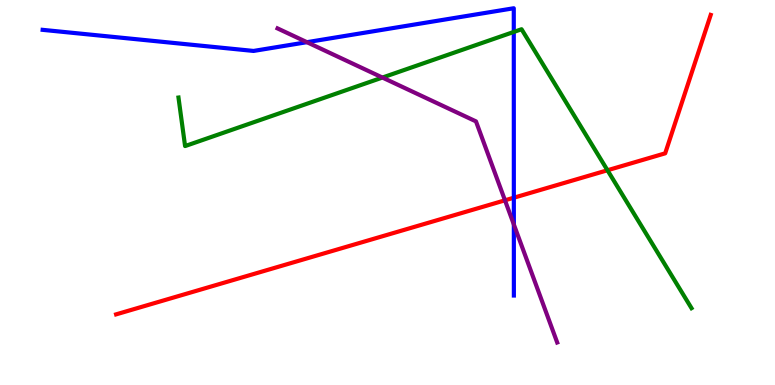[{'lines': ['blue', 'red'], 'intersections': [{'x': 6.63, 'y': 4.86}]}, {'lines': ['green', 'red'], 'intersections': [{'x': 7.84, 'y': 5.58}]}, {'lines': ['purple', 'red'], 'intersections': [{'x': 6.52, 'y': 4.8}]}, {'lines': ['blue', 'green'], 'intersections': [{'x': 6.63, 'y': 9.17}]}, {'lines': ['blue', 'purple'], 'intersections': [{'x': 3.96, 'y': 8.9}, {'x': 6.63, 'y': 4.17}]}, {'lines': ['green', 'purple'], 'intersections': [{'x': 4.93, 'y': 7.99}]}]